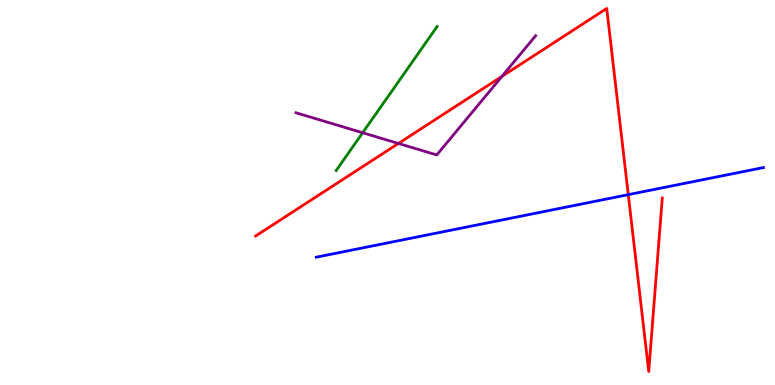[{'lines': ['blue', 'red'], 'intersections': [{'x': 8.11, 'y': 4.94}]}, {'lines': ['green', 'red'], 'intersections': []}, {'lines': ['purple', 'red'], 'intersections': [{'x': 5.14, 'y': 6.27}, {'x': 6.48, 'y': 8.02}]}, {'lines': ['blue', 'green'], 'intersections': []}, {'lines': ['blue', 'purple'], 'intersections': []}, {'lines': ['green', 'purple'], 'intersections': [{'x': 4.68, 'y': 6.55}]}]